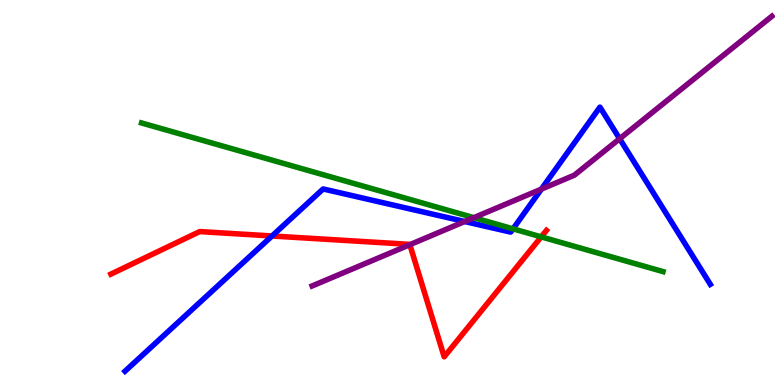[{'lines': ['blue', 'red'], 'intersections': [{'x': 3.51, 'y': 3.87}]}, {'lines': ['green', 'red'], 'intersections': [{'x': 6.98, 'y': 3.85}]}, {'lines': ['purple', 'red'], 'intersections': [{'x': 5.29, 'y': 3.64}]}, {'lines': ['blue', 'green'], 'intersections': [{'x': 6.62, 'y': 4.06}]}, {'lines': ['blue', 'purple'], 'intersections': [{'x': 6.0, 'y': 4.25}, {'x': 6.99, 'y': 5.09}, {'x': 8.0, 'y': 6.4}]}, {'lines': ['green', 'purple'], 'intersections': [{'x': 6.11, 'y': 4.35}]}]